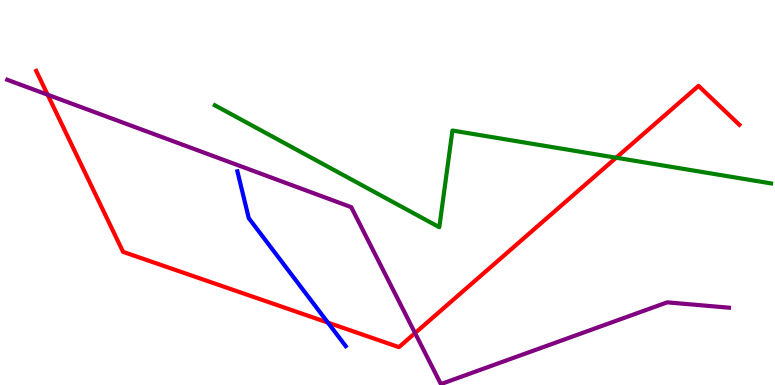[{'lines': ['blue', 'red'], 'intersections': [{'x': 4.23, 'y': 1.62}]}, {'lines': ['green', 'red'], 'intersections': [{'x': 7.95, 'y': 5.9}]}, {'lines': ['purple', 'red'], 'intersections': [{'x': 0.615, 'y': 7.54}, {'x': 5.36, 'y': 1.35}]}, {'lines': ['blue', 'green'], 'intersections': []}, {'lines': ['blue', 'purple'], 'intersections': []}, {'lines': ['green', 'purple'], 'intersections': []}]